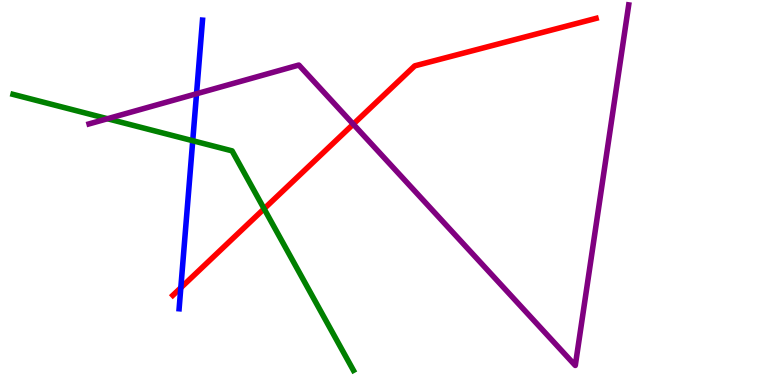[{'lines': ['blue', 'red'], 'intersections': [{'x': 2.33, 'y': 2.53}]}, {'lines': ['green', 'red'], 'intersections': [{'x': 3.41, 'y': 4.58}]}, {'lines': ['purple', 'red'], 'intersections': [{'x': 4.56, 'y': 6.77}]}, {'lines': ['blue', 'green'], 'intersections': [{'x': 2.49, 'y': 6.34}]}, {'lines': ['blue', 'purple'], 'intersections': [{'x': 2.54, 'y': 7.57}]}, {'lines': ['green', 'purple'], 'intersections': [{'x': 1.39, 'y': 6.92}]}]